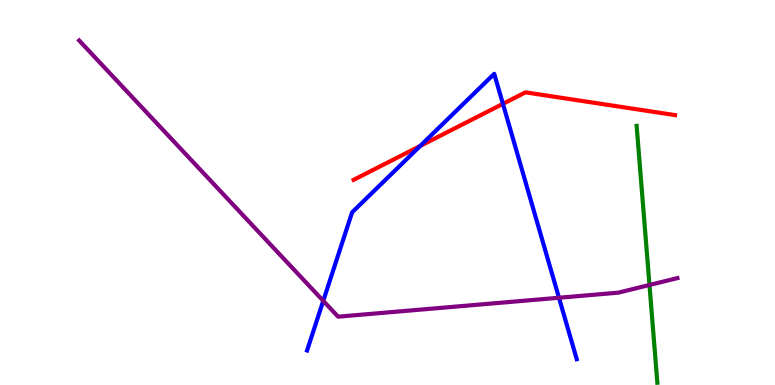[{'lines': ['blue', 'red'], 'intersections': [{'x': 5.42, 'y': 6.21}, {'x': 6.49, 'y': 7.3}]}, {'lines': ['green', 'red'], 'intersections': []}, {'lines': ['purple', 'red'], 'intersections': []}, {'lines': ['blue', 'green'], 'intersections': []}, {'lines': ['blue', 'purple'], 'intersections': [{'x': 4.17, 'y': 2.19}, {'x': 7.21, 'y': 2.27}]}, {'lines': ['green', 'purple'], 'intersections': [{'x': 8.38, 'y': 2.6}]}]